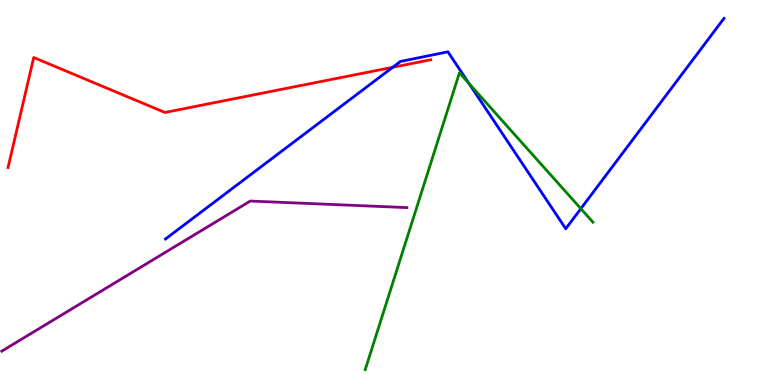[{'lines': ['blue', 'red'], 'intersections': [{'x': 5.07, 'y': 8.25}]}, {'lines': ['green', 'red'], 'intersections': []}, {'lines': ['purple', 'red'], 'intersections': []}, {'lines': ['blue', 'green'], 'intersections': [{'x': 6.05, 'y': 7.83}, {'x': 7.49, 'y': 4.58}]}, {'lines': ['blue', 'purple'], 'intersections': []}, {'lines': ['green', 'purple'], 'intersections': []}]